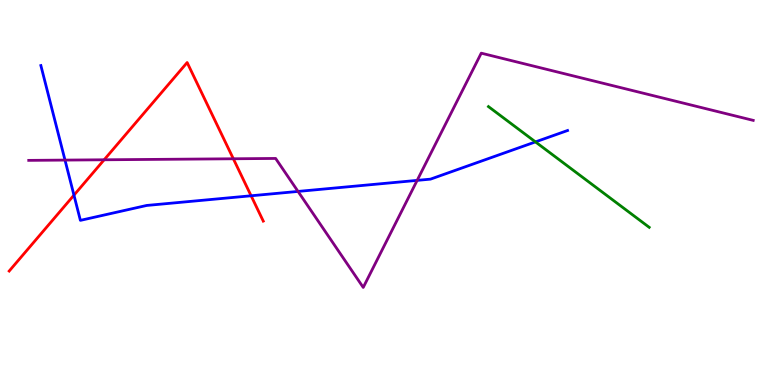[{'lines': ['blue', 'red'], 'intersections': [{'x': 0.954, 'y': 4.93}, {'x': 3.24, 'y': 4.91}]}, {'lines': ['green', 'red'], 'intersections': []}, {'lines': ['purple', 'red'], 'intersections': [{'x': 1.34, 'y': 5.85}, {'x': 3.01, 'y': 5.88}]}, {'lines': ['blue', 'green'], 'intersections': [{'x': 6.91, 'y': 6.31}]}, {'lines': ['blue', 'purple'], 'intersections': [{'x': 0.839, 'y': 5.84}, {'x': 3.85, 'y': 5.03}, {'x': 5.38, 'y': 5.31}]}, {'lines': ['green', 'purple'], 'intersections': []}]